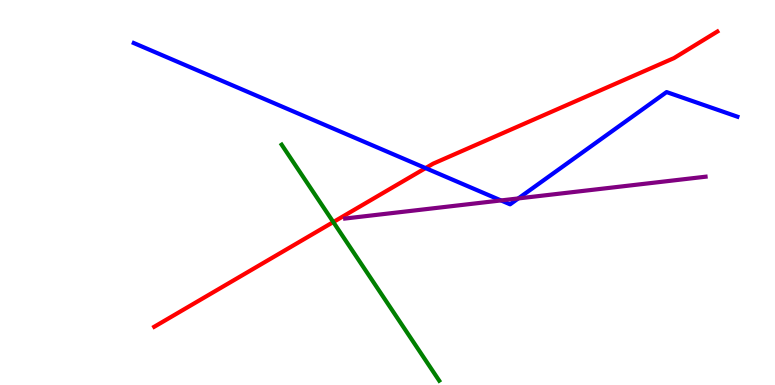[{'lines': ['blue', 'red'], 'intersections': [{'x': 5.49, 'y': 5.63}]}, {'lines': ['green', 'red'], 'intersections': [{'x': 4.3, 'y': 4.23}]}, {'lines': ['purple', 'red'], 'intersections': []}, {'lines': ['blue', 'green'], 'intersections': []}, {'lines': ['blue', 'purple'], 'intersections': [{'x': 6.46, 'y': 4.79}, {'x': 6.69, 'y': 4.85}]}, {'lines': ['green', 'purple'], 'intersections': []}]